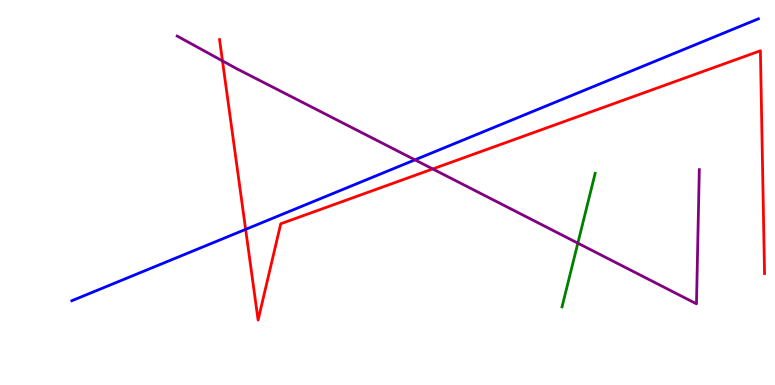[{'lines': ['blue', 'red'], 'intersections': [{'x': 3.17, 'y': 4.04}]}, {'lines': ['green', 'red'], 'intersections': []}, {'lines': ['purple', 'red'], 'intersections': [{'x': 2.87, 'y': 8.42}, {'x': 5.58, 'y': 5.61}]}, {'lines': ['blue', 'green'], 'intersections': []}, {'lines': ['blue', 'purple'], 'intersections': [{'x': 5.35, 'y': 5.85}]}, {'lines': ['green', 'purple'], 'intersections': [{'x': 7.46, 'y': 3.68}]}]